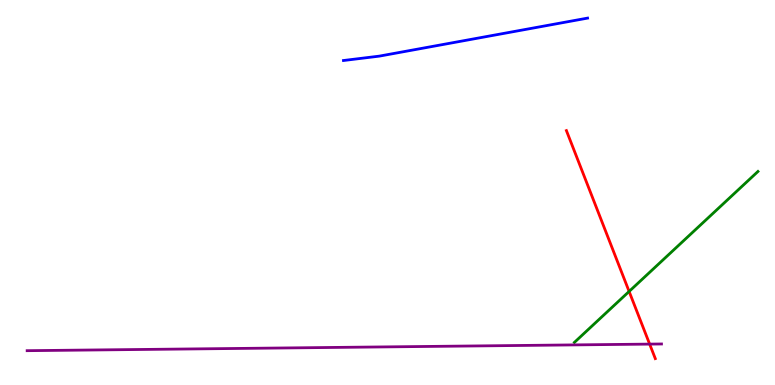[{'lines': ['blue', 'red'], 'intersections': []}, {'lines': ['green', 'red'], 'intersections': [{'x': 8.12, 'y': 2.43}]}, {'lines': ['purple', 'red'], 'intersections': [{'x': 8.38, 'y': 1.06}]}, {'lines': ['blue', 'green'], 'intersections': []}, {'lines': ['blue', 'purple'], 'intersections': []}, {'lines': ['green', 'purple'], 'intersections': []}]